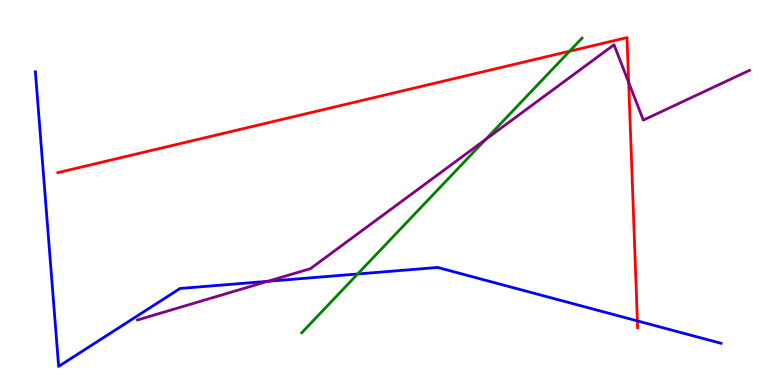[{'lines': ['blue', 'red'], 'intersections': [{'x': 8.22, 'y': 1.66}]}, {'lines': ['green', 'red'], 'intersections': [{'x': 7.35, 'y': 8.67}]}, {'lines': ['purple', 'red'], 'intersections': [{'x': 8.11, 'y': 7.86}]}, {'lines': ['blue', 'green'], 'intersections': [{'x': 4.61, 'y': 2.88}]}, {'lines': ['blue', 'purple'], 'intersections': [{'x': 3.46, 'y': 2.69}]}, {'lines': ['green', 'purple'], 'intersections': [{'x': 6.27, 'y': 6.38}]}]